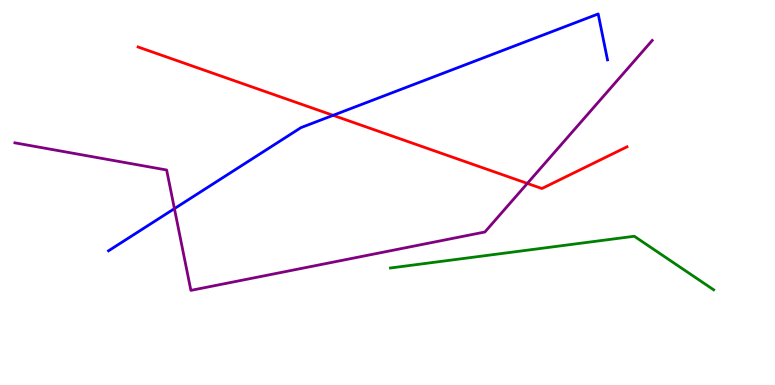[{'lines': ['blue', 'red'], 'intersections': [{'x': 4.3, 'y': 7.0}]}, {'lines': ['green', 'red'], 'intersections': []}, {'lines': ['purple', 'red'], 'intersections': [{'x': 6.8, 'y': 5.24}]}, {'lines': ['blue', 'green'], 'intersections': []}, {'lines': ['blue', 'purple'], 'intersections': [{'x': 2.25, 'y': 4.58}]}, {'lines': ['green', 'purple'], 'intersections': []}]